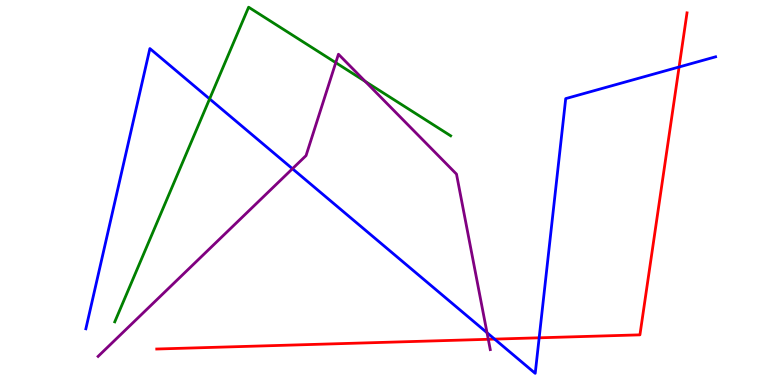[{'lines': ['blue', 'red'], 'intersections': [{'x': 6.38, 'y': 1.19}, {'x': 6.96, 'y': 1.23}, {'x': 8.76, 'y': 8.26}]}, {'lines': ['green', 'red'], 'intersections': []}, {'lines': ['purple', 'red'], 'intersections': [{'x': 6.3, 'y': 1.19}]}, {'lines': ['blue', 'green'], 'intersections': [{'x': 2.7, 'y': 7.43}]}, {'lines': ['blue', 'purple'], 'intersections': [{'x': 3.77, 'y': 5.62}, {'x': 6.28, 'y': 1.36}]}, {'lines': ['green', 'purple'], 'intersections': [{'x': 4.33, 'y': 8.37}, {'x': 4.71, 'y': 7.89}]}]